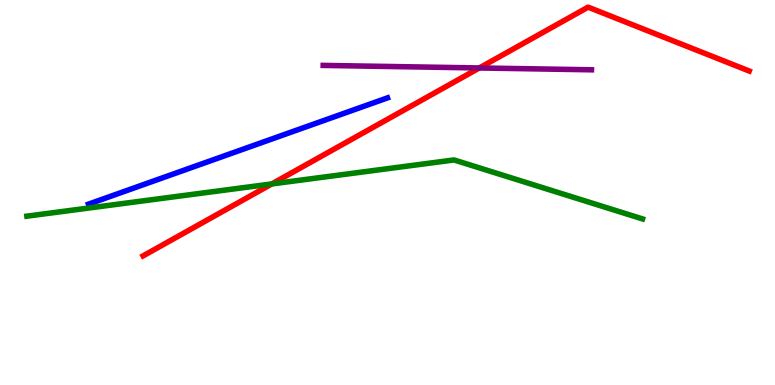[{'lines': ['blue', 'red'], 'intersections': []}, {'lines': ['green', 'red'], 'intersections': [{'x': 3.51, 'y': 5.22}]}, {'lines': ['purple', 'red'], 'intersections': [{'x': 6.18, 'y': 8.23}]}, {'lines': ['blue', 'green'], 'intersections': []}, {'lines': ['blue', 'purple'], 'intersections': []}, {'lines': ['green', 'purple'], 'intersections': []}]